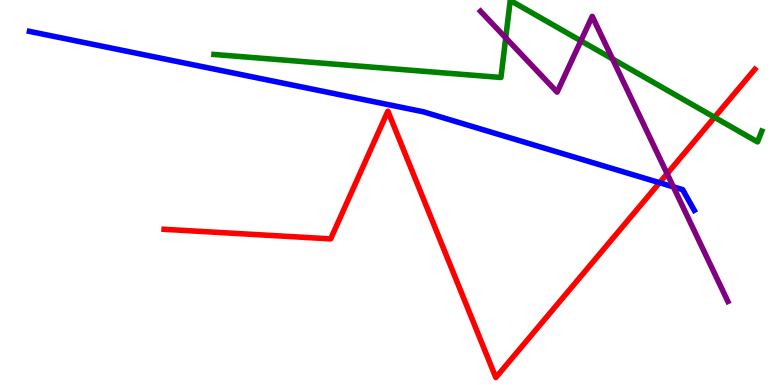[{'lines': ['blue', 'red'], 'intersections': [{'x': 8.51, 'y': 5.25}]}, {'lines': ['green', 'red'], 'intersections': [{'x': 9.22, 'y': 6.95}]}, {'lines': ['purple', 'red'], 'intersections': [{'x': 8.61, 'y': 5.49}]}, {'lines': ['blue', 'green'], 'intersections': []}, {'lines': ['blue', 'purple'], 'intersections': [{'x': 8.69, 'y': 5.15}]}, {'lines': ['green', 'purple'], 'intersections': [{'x': 6.53, 'y': 9.02}, {'x': 7.5, 'y': 8.94}, {'x': 7.9, 'y': 8.47}]}]